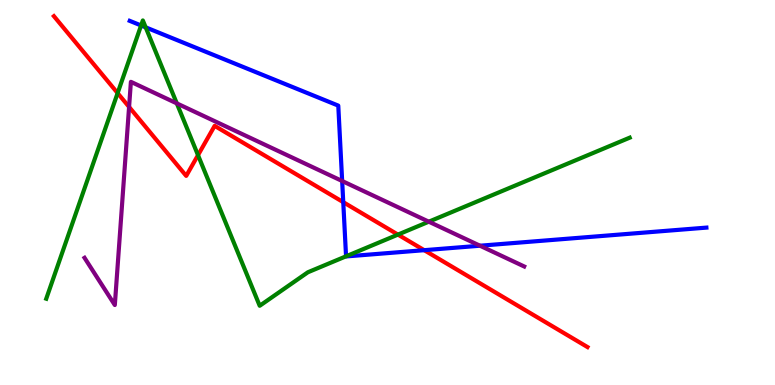[{'lines': ['blue', 'red'], 'intersections': [{'x': 4.43, 'y': 4.75}, {'x': 5.47, 'y': 3.5}]}, {'lines': ['green', 'red'], 'intersections': [{'x': 1.52, 'y': 7.58}, {'x': 2.55, 'y': 5.97}, {'x': 5.13, 'y': 3.91}]}, {'lines': ['purple', 'red'], 'intersections': [{'x': 1.67, 'y': 7.22}]}, {'lines': ['blue', 'green'], 'intersections': [{'x': 1.82, 'y': 9.34}, {'x': 1.88, 'y': 9.29}, {'x': 4.47, 'y': 3.34}]}, {'lines': ['blue', 'purple'], 'intersections': [{'x': 4.42, 'y': 5.3}, {'x': 6.19, 'y': 3.62}]}, {'lines': ['green', 'purple'], 'intersections': [{'x': 2.28, 'y': 7.31}, {'x': 5.53, 'y': 4.24}]}]